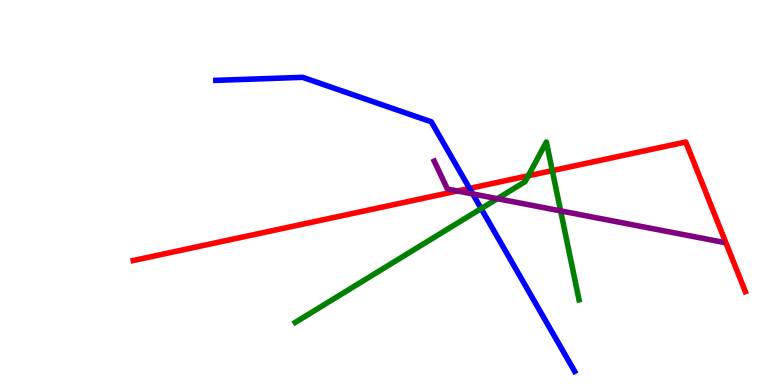[{'lines': ['blue', 'red'], 'intersections': [{'x': 6.06, 'y': 5.11}]}, {'lines': ['green', 'red'], 'intersections': [{'x': 6.82, 'y': 5.43}, {'x': 7.13, 'y': 5.57}]}, {'lines': ['purple', 'red'], 'intersections': [{'x': 5.9, 'y': 5.04}]}, {'lines': ['blue', 'green'], 'intersections': [{'x': 6.21, 'y': 4.58}]}, {'lines': ['blue', 'purple'], 'intersections': [{'x': 6.1, 'y': 4.96}]}, {'lines': ['green', 'purple'], 'intersections': [{'x': 6.42, 'y': 4.84}, {'x': 7.23, 'y': 4.52}]}]